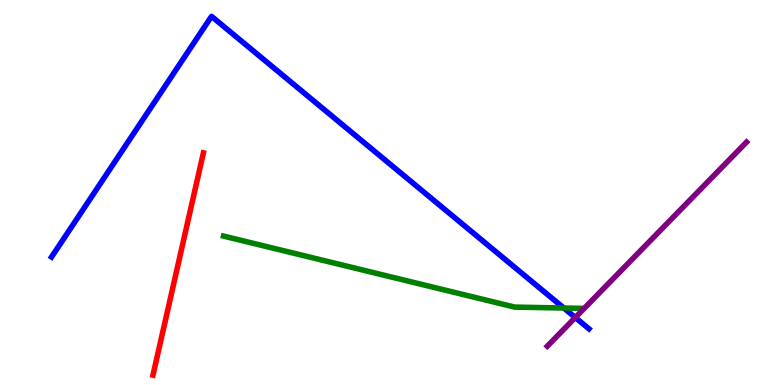[{'lines': ['blue', 'red'], 'intersections': []}, {'lines': ['green', 'red'], 'intersections': []}, {'lines': ['purple', 'red'], 'intersections': []}, {'lines': ['blue', 'green'], 'intersections': [{'x': 7.27, 'y': 2.0}]}, {'lines': ['blue', 'purple'], 'intersections': [{'x': 7.42, 'y': 1.75}]}, {'lines': ['green', 'purple'], 'intersections': []}]